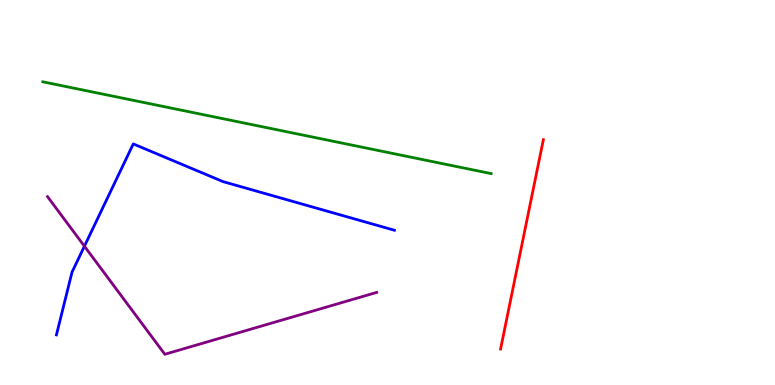[{'lines': ['blue', 'red'], 'intersections': []}, {'lines': ['green', 'red'], 'intersections': []}, {'lines': ['purple', 'red'], 'intersections': []}, {'lines': ['blue', 'green'], 'intersections': []}, {'lines': ['blue', 'purple'], 'intersections': [{'x': 1.09, 'y': 3.6}]}, {'lines': ['green', 'purple'], 'intersections': []}]